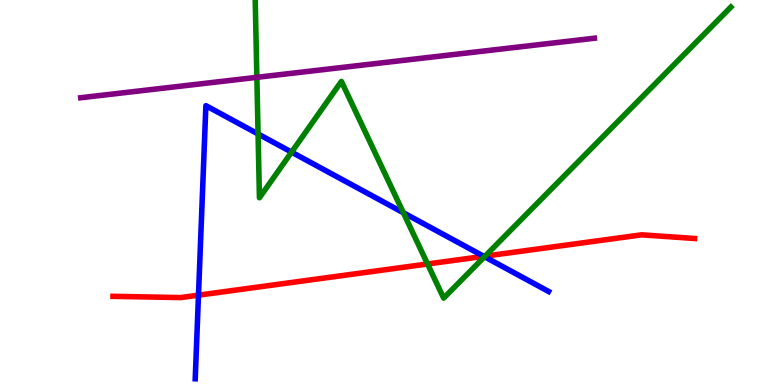[{'lines': ['blue', 'red'], 'intersections': [{'x': 2.56, 'y': 2.33}, {'x': 6.24, 'y': 3.34}]}, {'lines': ['green', 'red'], 'intersections': [{'x': 5.52, 'y': 3.14}, {'x': 6.26, 'y': 3.35}]}, {'lines': ['purple', 'red'], 'intersections': []}, {'lines': ['blue', 'green'], 'intersections': [{'x': 3.33, 'y': 6.52}, {'x': 3.76, 'y': 6.05}, {'x': 5.2, 'y': 4.47}, {'x': 6.25, 'y': 3.33}]}, {'lines': ['blue', 'purple'], 'intersections': []}, {'lines': ['green', 'purple'], 'intersections': [{'x': 3.31, 'y': 7.99}]}]